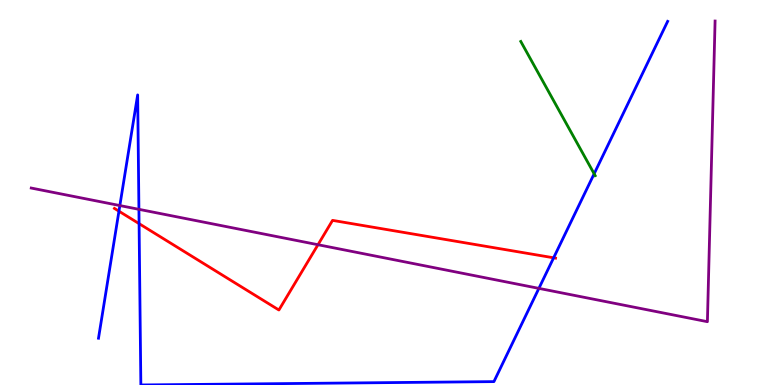[{'lines': ['blue', 'red'], 'intersections': [{'x': 1.53, 'y': 4.51}, {'x': 1.79, 'y': 4.19}, {'x': 7.14, 'y': 3.3}]}, {'lines': ['green', 'red'], 'intersections': []}, {'lines': ['purple', 'red'], 'intersections': [{'x': 4.1, 'y': 3.64}]}, {'lines': ['blue', 'green'], 'intersections': [{'x': 7.67, 'y': 5.49}]}, {'lines': ['blue', 'purple'], 'intersections': [{'x': 1.55, 'y': 4.66}, {'x': 1.79, 'y': 4.56}, {'x': 6.95, 'y': 2.51}]}, {'lines': ['green', 'purple'], 'intersections': []}]